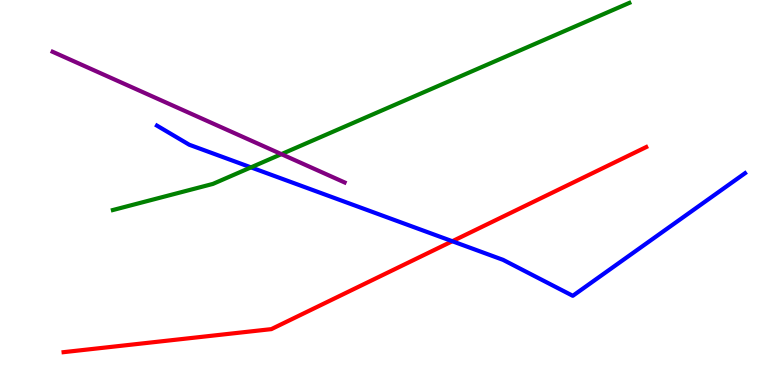[{'lines': ['blue', 'red'], 'intersections': [{'x': 5.84, 'y': 3.73}]}, {'lines': ['green', 'red'], 'intersections': []}, {'lines': ['purple', 'red'], 'intersections': []}, {'lines': ['blue', 'green'], 'intersections': [{'x': 3.24, 'y': 5.65}]}, {'lines': ['blue', 'purple'], 'intersections': []}, {'lines': ['green', 'purple'], 'intersections': [{'x': 3.63, 'y': 6.0}]}]